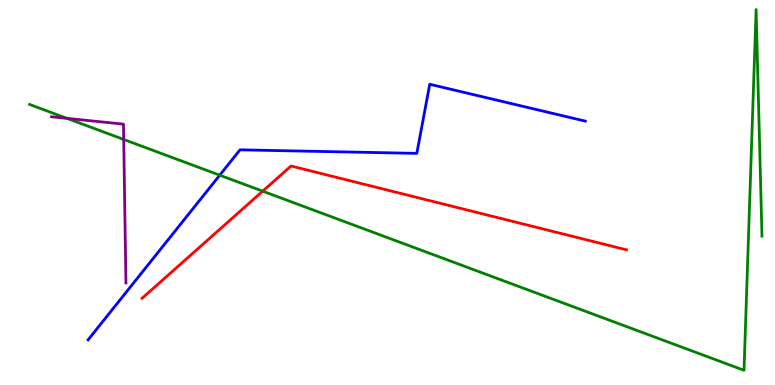[{'lines': ['blue', 'red'], 'intersections': []}, {'lines': ['green', 'red'], 'intersections': [{'x': 3.39, 'y': 5.03}]}, {'lines': ['purple', 'red'], 'intersections': []}, {'lines': ['blue', 'green'], 'intersections': [{'x': 2.84, 'y': 5.45}]}, {'lines': ['blue', 'purple'], 'intersections': []}, {'lines': ['green', 'purple'], 'intersections': [{'x': 0.864, 'y': 6.93}, {'x': 1.6, 'y': 6.38}]}]